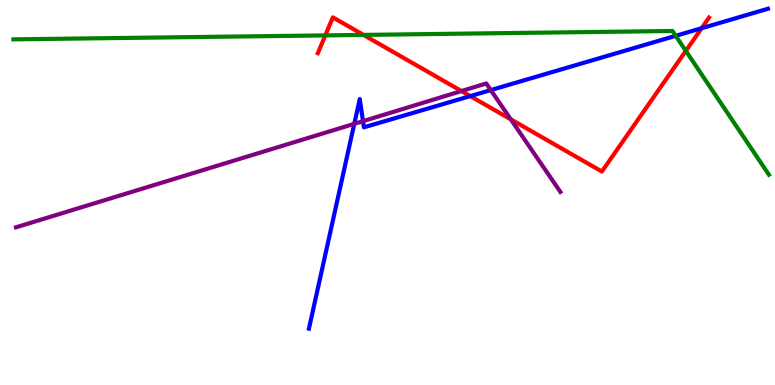[{'lines': ['blue', 'red'], 'intersections': [{'x': 6.07, 'y': 7.5}, {'x': 9.05, 'y': 9.27}]}, {'lines': ['green', 'red'], 'intersections': [{'x': 4.2, 'y': 9.08}, {'x': 4.69, 'y': 9.09}, {'x': 8.85, 'y': 8.68}]}, {'lines': ['purple', 'red'], 'intersections': [{'x': 5.95, 'y': 7.63}, {'x': 6.59, 'y': 6.9}]}, {'lines': ['blue', 'green'], 'intersections': [{'x': 8.72, 'y': 9.07}]}, {'lines': ['blue', 'purple'], 'intersections': [{'x': 4.57, 'y': 6.78}, {'x': 4.68, 'y': 6.85}, {'x': 6.33, 'y': 7.66}]}, {'lines': ['green', 'purple'], 'intersections': []}]